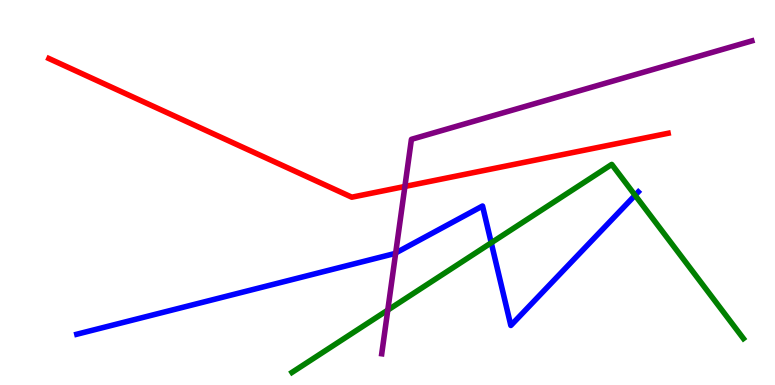[{'lines': ['blue', 'red'], 'intersections': []}, {'lines': ['green', 'red'], 'intersections': []}, {'lines': ['purple', 'red'], 'intersections': [{'x': 5.22, 'y': 5.16}]}, {'lines': ['blue', 'green'], 'intersections': [{'x': 6.34, 'y': 3.69}, {'x': 8.19, 'y': 4.93}]}, {'lines': ['blue', 'purple'], 'intersections': [{'x': 5.11, 'y': 3.43}]}, {'lines': ['green', 'purple'], 'intersections': [{'x': 5.0, 'y': 1.95}]}]